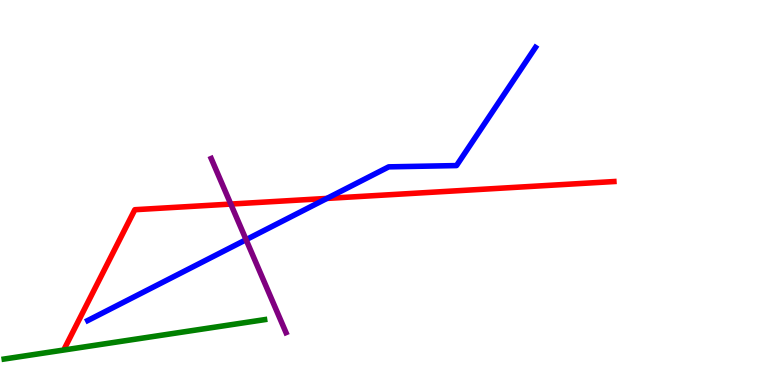[{'lines': ['blue', 'red'], 'intersections': [{'x': 4.22, 'y': 4.85}]}, {'lines': ['green', 'red'], 'intersections': []}, {'lines': ['purple', 'red'], 'intersections': [{'x': 2.98, 'y': 4.7}]}, {'lines': ['blue', 'green'], 'intersections': []}, {'lines': ['blue', 'purple'], 'intersections': [{'x': 3.18, 'y': 3.77}]}, {'lines': ['green', 'purple'], 'intersections': []}]